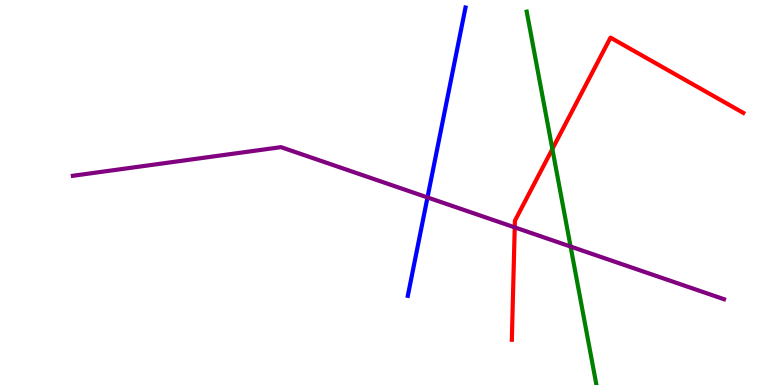[{'lines': ['blue', 'red'], 'intersections': []}, {'lines': ['green', 'red'], 'intersections': [{'x': 7.13, 'y': 6.13}]}, {'lines': ['purple', 'red'], 'intersections': [{'x': 6.64, 'y': 4.09}]}, {'lines': ['blue', 'green'], 'intersections': []}, {'lines': ['blue', 'purple'], 'intersections': [{'x': 5.52, 'y': 4.87}]}, {'lines': ['green', 'purple'], 'intersections': [{'x': 7.36, 'y': 3.6}]}]